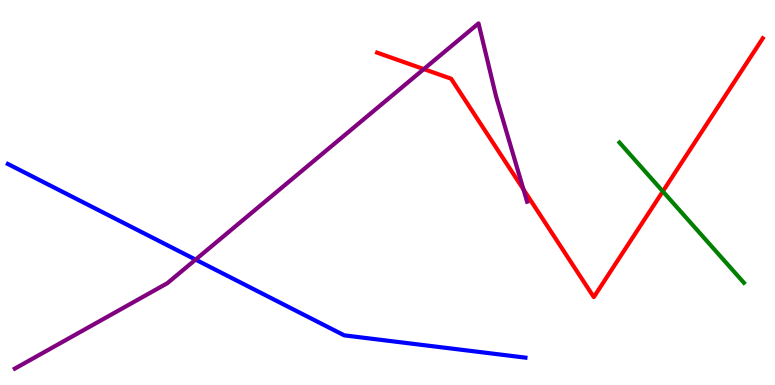[{'lines': ['blue', 'red'], 'intersections': []}, {'lines': ['green', 'red'], 'intersections': [{'x': 8.55, 'y': 5.03}]}, {'lines': ['purple', 'red'], 'intersections': [{'x': 5.47, 'y': 8.21}, {'x': 6.75, 'y': 5.08}]}, {'lines': ['blue', 'green'], 'intersections': []}, {'lines': ['blue', 'purple'], 'intersections': [{'x': 2.52, 'y': 3.26}]}, {'lines': ['green', 'purple'], 'intersections': []}]